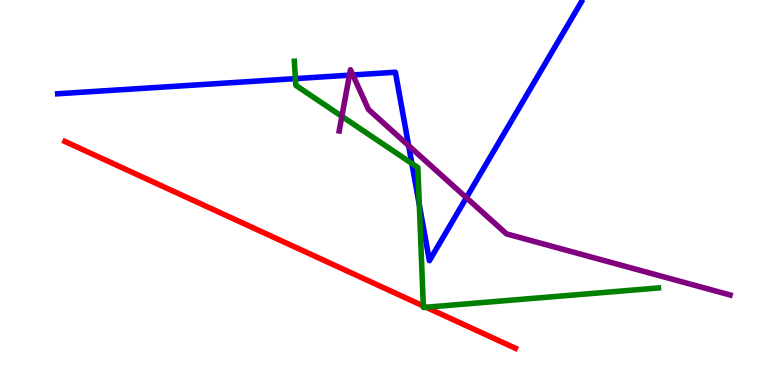[{'lines': ['blue', 'red'], 'intersections': []}, {'lines': ['green', 'red'], 'intersections': [{'x': 5.46, 'y': 2.05}, {'x': 5.5, 'y': 2.02}]}, {'lines': ['purple', 'red'], 'intersections': []}, {'lines': ['blue', 'green'], 'intersections': [{'x': 3.81, 'y': 7.96}, {'x': 5.31, 'y': 5.75}, {'x': 5.41, 'y': 4.68}]}, {'lines': ['blue', 'purple'], 'intersections': [{'x': 4.51, 'y': 8.05}, {'x': 4.55, 'y': 8.05}, {'x': 5.27, 'y': 6.22}, {'x': 6.02, 'y': 4.86}]}, {'lines': ['green', 'purple'], 'intersections': [{'x': 4.41, 'y': 6.98}]}]